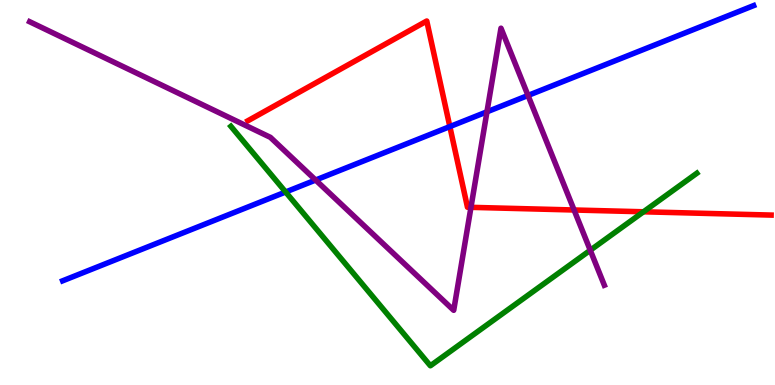[{'lines': ['blue', 'red'], 'intersections': [{'x': 5.8, 'y': 6.71}]}, {'lines': ['green', 'red'], 'intersections': [{'x': 8.3, 'y': 4.5}]}, {'lines': ['purple', 'red'], 'intersections': [{'x': 6.08, 'y': 4.61}, {'x': 7.41, 'y': 4.55}]}, {'lines': ['blue', 'green'], 'intersections': [{'x': 3.69, 'y': 5.01}]}, {'lines': ['blue', 'purple'], 'intersections': [{'x': 4.07, 'y': 5.32}, {'x': 6.28, 'y': 7.1}, {'x': 6.81, 'y': 7.52}]}, {'lines': ['green', 'purple'], 'intersections': [{'x': 7.62, 'y': 3.5}]}]